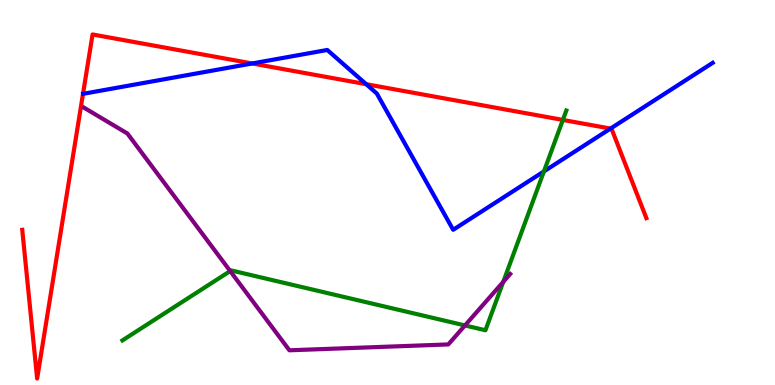[{'lines': ['blue', 'red'], 'intersections': [{'x': 3.25, 'y': 8.35}, {'x': 4.73, 'y': 7.81}, {'x': 7.88, 'y': 6.66}]}, {'lines': ['green', 'red'], 'intersections': [{'x': 7.26, 'y': 6.89}]}, {'lines': ['purple', 'red'], 'intersections': []}, {'lines': ['blue', 'green'], 'intersections': [{'x': 7.02, 'y': 5.55}]}, {'lines': ['blue', 'purple'], 'intersections': []}, {'lines': ['green', 'purple'], 'intersections': [{'x': 2.97, 'y': 2.96}, {'x': 6.0, 'y': 1.55}, {'x': 6.49, 'y': 2.68}]}]